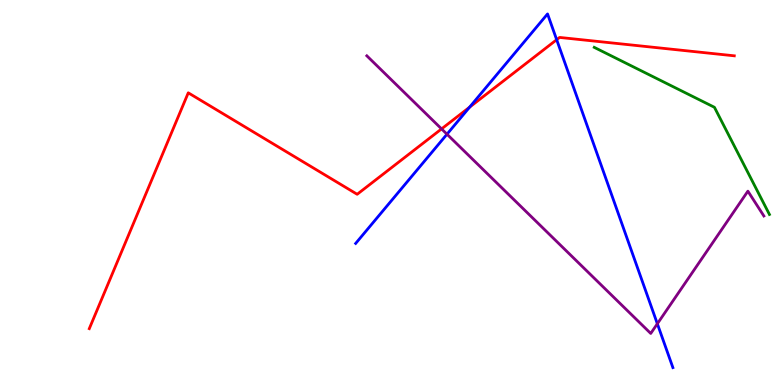[{'lines': ['blue', 'red'], 'intersections': [{'x': 6.06, 'y': 7.22}, {'x': 7.18, 'y': 8.97}]}, {'lines': ['green', 'red'], 'intersections': []}, {'lines': ['purple', 'red'], 'intersections': [{'x': 5.7, 'y': 6.65}]}, {'lines': ['blue', 'green'], 'intersections': []}, {'lines': ['blue', 'purple'], 'intersections': [{'x': 5.77, 'y': 6.51}, {'x': 8.48, 'y': 1.59}]}, {'lines': ['green', 'purple'], 'intersections': []}]